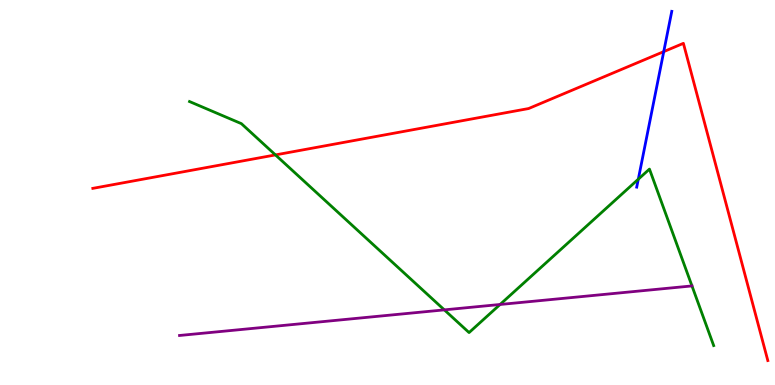[{'lines': ['blue', 'red'], 'intersections': [{'x': 8.56, 'y': 8.66}]}, {'lines': ['green', 'red'], 'intersections': [{'x': 3.55, 'y': 5.98}]}, {'lines': ['purple', 'red'], 'intersections': []}, {'lines': ['blue', 'green'], 'intersections': [{'x': 8.24, 'y': 5.35}]}, {'lines': ['blue', 'purple'], 'intersections': []}, {'lines': ['green', 'purple'], 'intersections': [{'x': 5.73, 'y': 1.95}, {'x': 6.45, 'y': 2.09}]}]